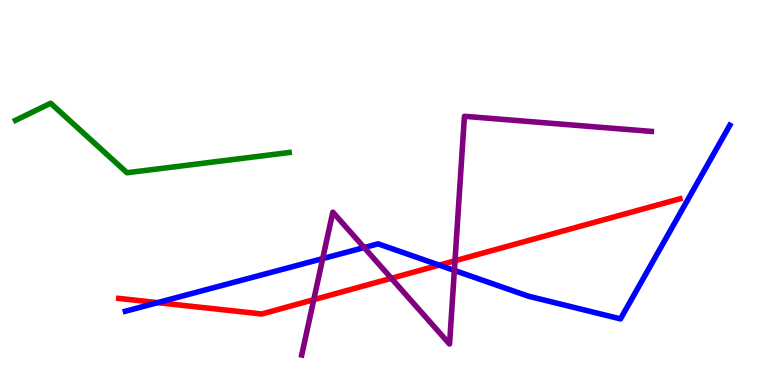[{'lines': ['blue', 'red'], 'intersections': [{'x': 2.03, 'y': 2.14}, {'x': 5.67, 'y': 3.11}]}, {'lines': ['green', 'red'], 'intersections': []}, {'lines': ['purple', 'red'], 'intersections': [{'x': 4.05, 'y': 2.22}, {'x': 5.05, 'y': 2.77}, {'x': 5.87, 'y': 3.23}]}, {'lines': ['blue', 'green'], 'intersections': []}, {'lines': ['blue', 'purple'], 'intersections': [{'x': 4.16, 'y': 3.28}, {'x': 4.7, 'y': 3.57}, {'x': 5.86, 'y': 2.98}]}, {'lines': ['green', 'purple'], 'intersections': []}]